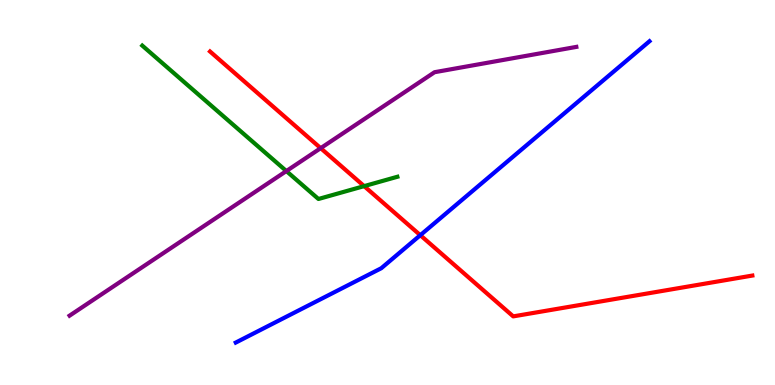[{'lines': ['blue', 'red'], 'intersections': [{'x': 5.42, 'y': 3.89}]}, {'lines': ['green', 'red'], 'intersections': [{'x': 4.7, 'y': 5.17}]}, {'lines': ['purple', 'red'], 'intersections': [{'x': 4.14, 'y': 6.15}]}, {'lines': ['blue', 'green'], 'intersections': []}, {'lines': ['blue', 'purple'], 'intersections': []}, {'lines': ['green', 'purple'], 'intersections': [{'x': 3.69, 'y': 5.56}]}]